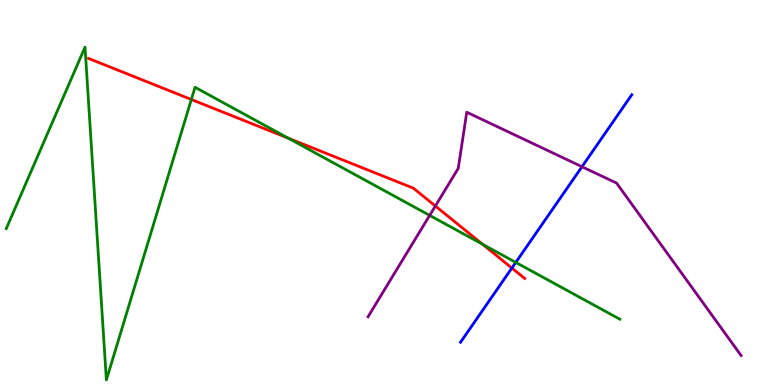[{'lines': ['blue', 'red'], 'intersections': [{'x': 6.6, 'y': 3.04}]}, {'lines': ['green', 'red'], 'intersections': [{'x': 2.47, 'y': 7.42}, {'x': 3.72, 'y': 6.41}, {'x': 6.23, 'y': 3.66}]}, {'lines': ['purple', 'red'], 'intersections': [{'x': 5.62, 'y': 4.65}]}, {'lines': ['blue', 'green'], 'intersections': [{'x': 6.66, 'y': 3.18}]}, {'lines': ['blue', 'purple'], 'intersections': [{'x': 7.51, 'y': 5.67}]}, {'lines': ['green', 'purple'], 'intersections': [{'x': 5.54, 'y': 4.41}]}]